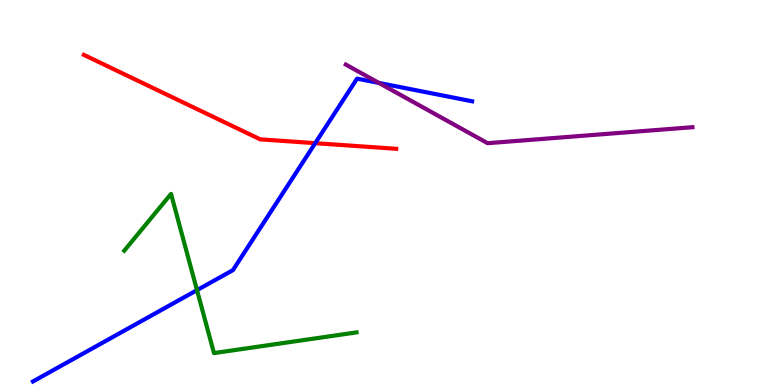[{'lines': ['blue', 'red'], 'intersections': [{'x': 4.07, 'y': 6.28}]}, {'lines': ['green', 'red'], 'intersections': []}, {'lines': ['purple', 'red'], 'intersections': []}, {'lines': ['blue', 'green'], 'intersections': [{'x': 2.54, 'y': 2.46}]}, {'lines': ['blue', 'purple'], 'intersections': [{'x': 4.89, 'y': 7.85}]}, {'lines': ['green', 'purple'], 'intersections': []}]